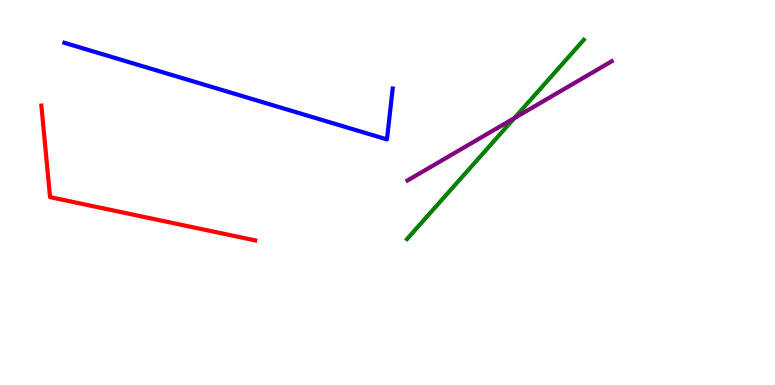[{'lines': ['blue', 'red'], 'intersections': []}, {'lines': ['green', 'red'], 'intersections': []}, {'lines': ['purple', 'red'], 'intersections': []}, {'lines': ['blue', 'green'], 'intersections': []}, {'lines': ['blue', 'purple'], 'intersections': []}, {'lines': ['green', 'purple'], 'intersections': [{'x': 6.64, 'y': 6.93}]}]